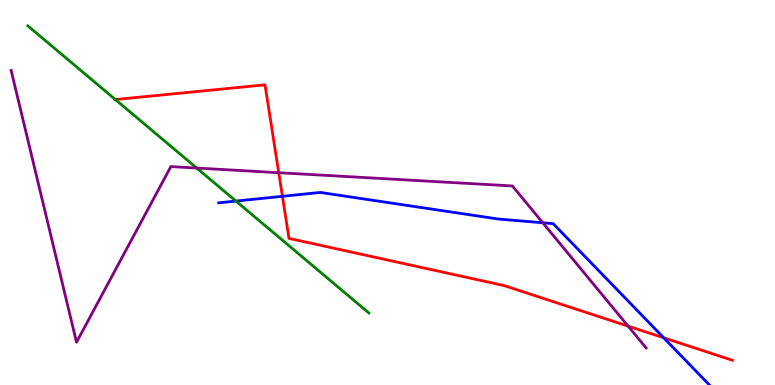[{'lines': ['blue', 'red'], 'intersections': [{'x': 3.64, 'y': 4.9}, {'x': 8.56, 'y': 1.23}]}, {'lines': ['green', 'red'], 'intersections': [{'x': 1.49, 'y': 7.41}]}, {'lines': ['purple', 'red'], 'intersections': [{'x': 3.6, 'y': 5.51}, {'x': 8.11, 'y': 1.53}]}, {'lines': ['blue', 'green'], 'intersections': [{'x': 3.04, 'y': 4.78}]}, {'lines': ['blue', 'purple'], 'intersections': [{'x': 7.0, 'y': 4.21}]}, {'lines': ['green', 'purple'], 'intersections': [{'x': 2.54, 'y': 5.63}]}]